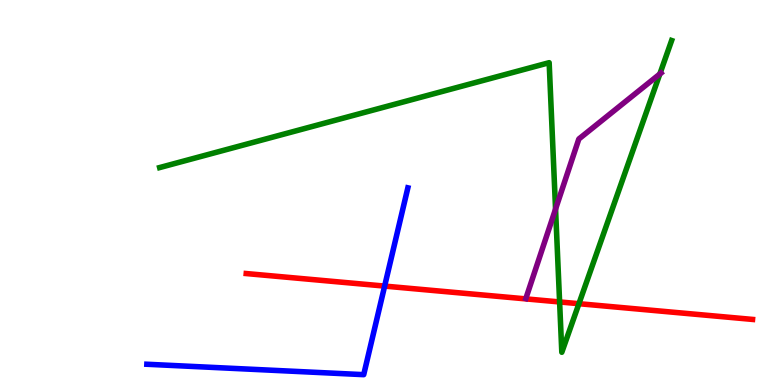[{'lines': ['blue', 'red'], 'intersections': [{'x': 4.96, 'y': 2.57}]}, {'lines': ['green', 'red'], 'intersections': [{'x': 7.22, 'y': 2.16}, {'x': 7.47, 'y': 2.11}]}, {'lines': ['purple', 'red'], 'intersections': []}, {'lines': ['blue', 'green'], 'intersections': []}, {'lines': ['blue', 'purple'], 'intersections': []}, {'lines': ['green', 'purple'], 'intersections': [{'x': 7.17, 'y': 4.57}, {'x': 8.51, 'y': 8.08}]}]